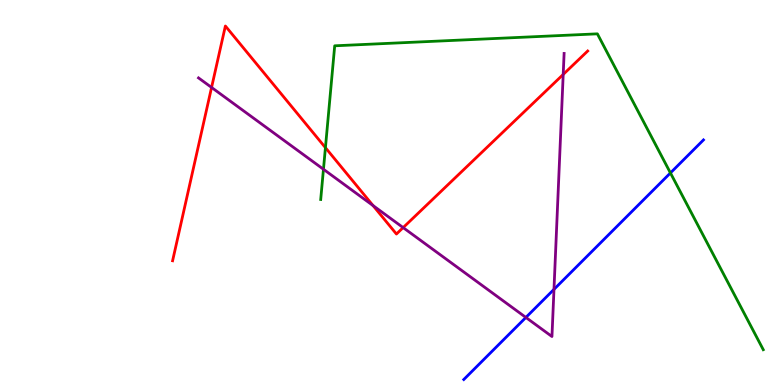[{'lines': ['blue', 'red'], 'intersections': []}, {'lines': ['green', 'red'], 'intersections': [{'x': 4.2, 'y': 6.16}]}, {'lines': ['purple', 'red'], 'intersections': [{'x': 2.73, 'y': 7.73}, {'x': 4.81, 'y': 4.66}, {'x': 5.2, 'y': 4.09}, {'x': 7.27, 'y': 8.07}]}, {'lines': ['blue', 'green'], 'intersections': [{'x': 8.65, 'y': 5.51}]}, {'lines': ['blue', 'purple'], 'intersections': [{'x': 6.79, 'y': 1.75}, {'x': 7.15, 'y': 2.48}]}, {'lines': ['green', 'purple'], 'intersections': [{'x': 4.17, 'y': 5.6}]}]